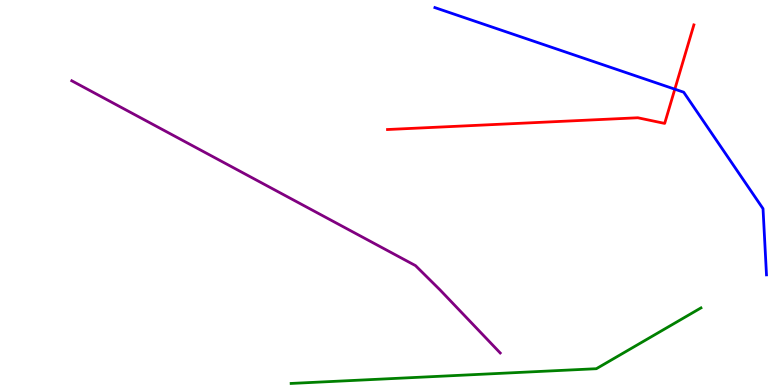[{'lines': ['blue', 'red'], 'intersections': [{'x': 8.71, 'y': 7.68}]}, {'lines': ['green', 'red'], 'intersections': []}, {'lines': ['purple', 'red'], 'intersections': []}, {'lines': ['blue', 'green'], 'intersections': []}, {'lines': ['blue', 'purple'], 'intersections': []}, {'lines': ['green', 'purple'], 'intersections': []}]